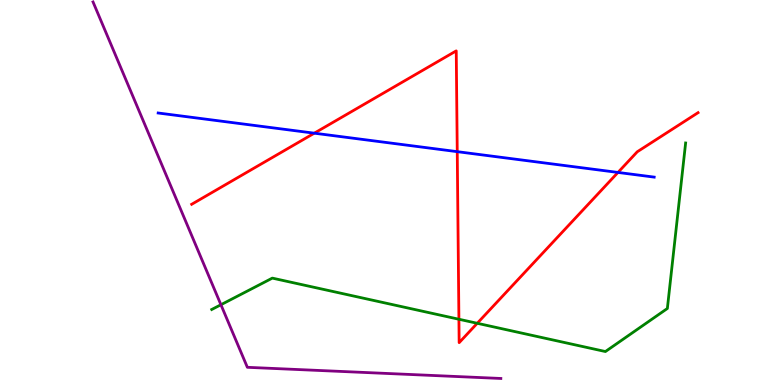[{'lines': ['blue', 'red'], 'intersections': [{'x': 4.06, 'y': 6.54}, {'x': 5.9, 'y': 6.06}, {'x': 7.97, 'y': 5.52}]}, {'lines': ['green', 'red'], 'intersections': [{'x': 5.92, 'y': 1.71}, {'x': 6.16, 'y': 1.6}]}, {'lines': ['purple', 'red'], 'intersections': []}, {'lines': ['blue', 'green'], 'intersections': []}, {'lines': ['blue', 'purple'], 'intersections': []}, {'lines': ['green', 'purple'], 'intersections': [{'x': 2.85, 'y': 2.08}]}]